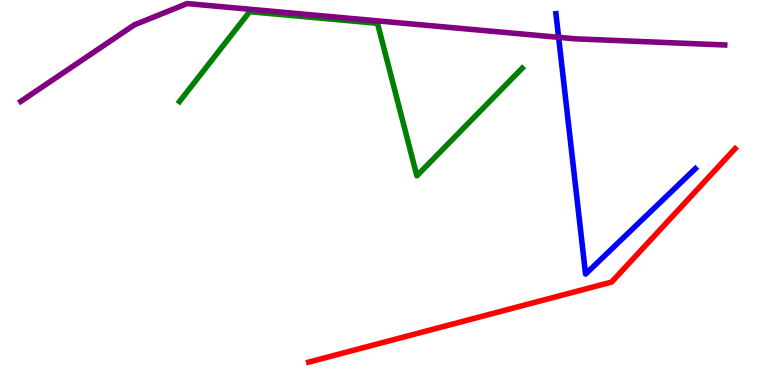[{'lines': ['blue', 'red'], 'intersections': []}, {'lines': ['green', 'red'], 'intersections': []}, {'lines': ['purple', 'red'], 'intersections': []}, {'lines': ['blue', 'green'], 'intersections': []}, {'lines': ['blue', 'purple'], 'intersections': [{'x': 7.21, 'y': 9.03}]}, {'lines': ['green', 'purple'], 'intersections': []}]